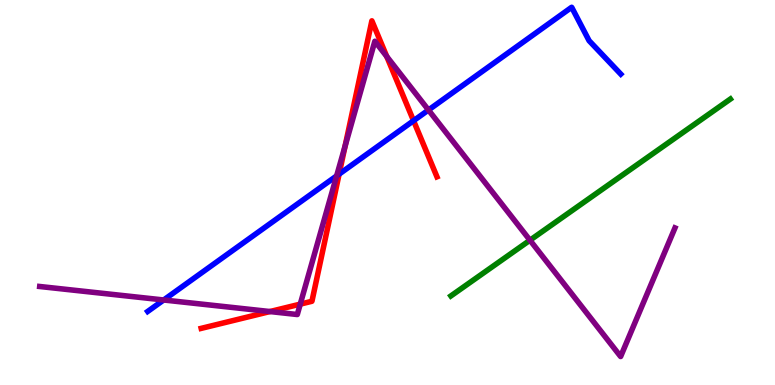[{'lines': ['blue', 'red'], 'intersections': [{'x': 4.38, 'y': 5.48}, {'x': 5.34, 'y': 6.86}]}, {'lines': ['green', 'red'], 'intersections': []}, {'lines': ['purple', 'red'], 'intersections': [{'x': 3.48, 'y': 1.91}, {'x': 3.87, 'y': 2.1}, {'x': 4.45, 'y': 6.21}, {'x': 4.99, 'y': 8.53}]}, {'lines': ['blue', 'green'], 'intersections': []}, {'lines': ['blue', 'purple'], 'intersections': [{'x': 2.11, 'y': 2.21}, {'x': 4.34, 'y': 5.43}, {'x': 5.53, 'y': 7.14}]}, {'lines': ['green', 'purple'], 'intersections': [{'x': 6.84, 'y': 3.76}]}]